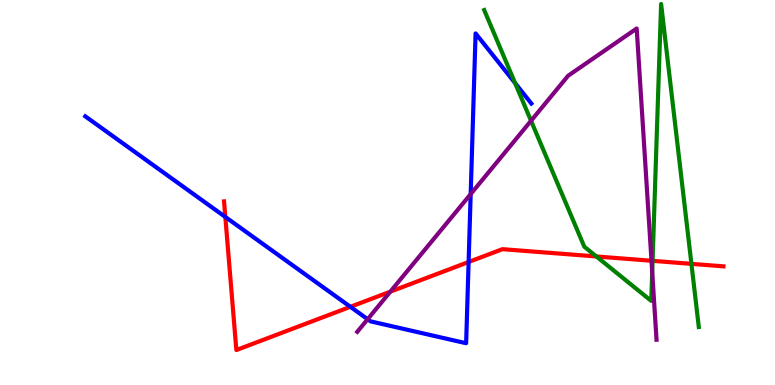[{'lines': ['blue', 'red'], 'intersections': [{'x': 2.91, 'y': 4.36}, {'x': 4.52, 'y': 2.03}, {'x': 6.05, 'y': 3.2}]}, {'lines': ['green', 'red'], 'intersections': [{'x': 7.7, 'y': 3.34}, {'x': 8.42, 'y': 3.22}, {'x': 8.92, 'y': 3.15}]}, {'lines': ['purple', 'red'], 'intersections': [{'x': 5.04, 'y': 2.42}, {'x': 8.41, 'y': 3.23}]}, {'lines': ['blue', 'green'], 'intersections': [{'x': 6.65, 'y': 7.84}]}, {'lines': ['blue', 'purple'], 'intersections': [{'x': 4.74, 'y': 1.71}, {'x': 6.07, 'y': 4.96}]}, {'lines': ['green', 'purple'], 'intersections': [{'x': 6.85, 'y': 6.86}, {'x': 8.42, 'y': 2.94}]}]